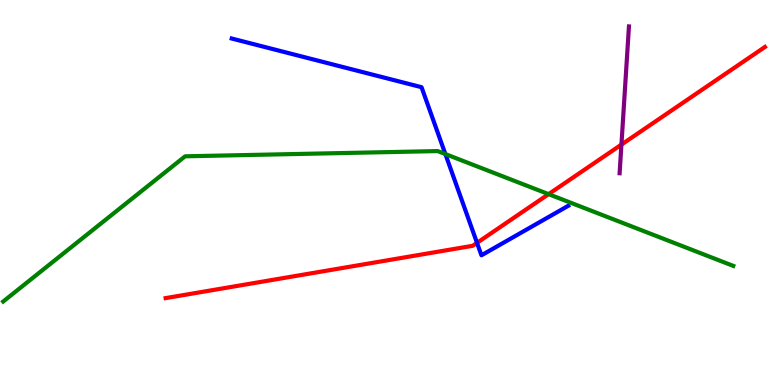[{'lines': ['blue', 'red'], 'intersections': [{'x': 6.15, 'y': 3.69}]}, {'lines': ['green', 'red'], 'intersections': [{'x': 7.08, 'y': 4.96}]}, {'lines': ['purple', 'red'], 'intersections': [{'x': 8.02, 'y': 6.24}]}, {'lines': ['blue', 'green'], 'intersections': [{'x': 5.75, 'y': 6.0}]}, {'lines': ['blue', 'purple'], 'intersections': []}, {'lines': ['green', 'purple'], 'intersections': []}]